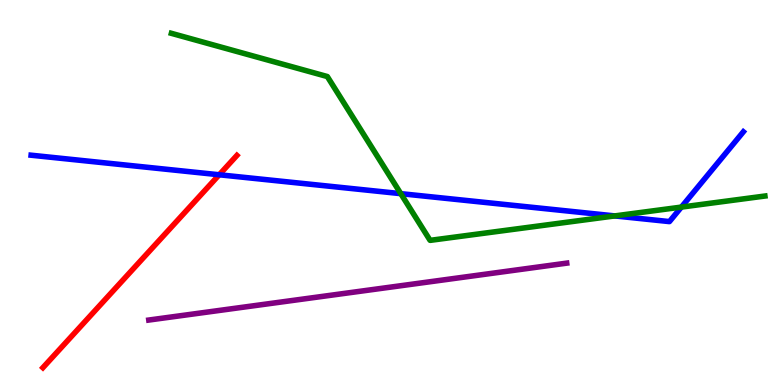[{'lines': ['blue', 'red'], 'intersections': [{'x': 2.83, 'y': 5.46}]}, {'lines': ['green', 'red'], 'intersections': []}, {'lines': ['purple', 'red'], 'intersections': []}, {'lines': ['blue', 'green'], 'intersections': [{'x': 5.17, 'y': 4.97}, {'x': 7.93, 'y': 4.39}, {'x': 8.79, 'y': 4.62}]}, {'lines': ['blue', 'purple'], 'intersections': []}, {'lines': ['green', 'purple'], 'intersections': []}]